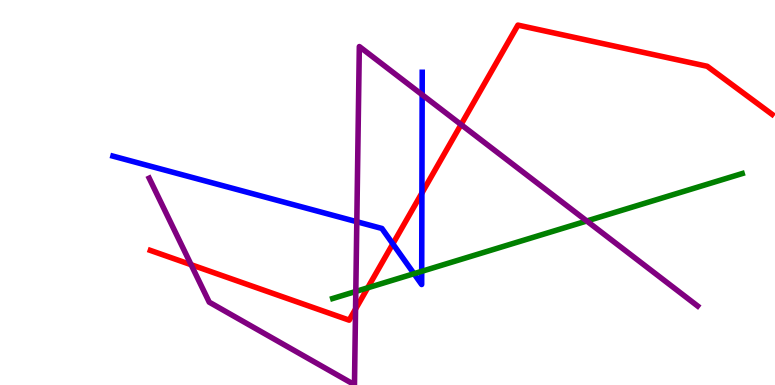[{'lines': ['blue', 'red'], 'intersections': [{'x': 5.07, 'y': 3.67}, {'x': 5.44, 'y': 4.99}]}, {'lines': ['green', 'red'], 'intersections': [{'x': 4.74, 'y': 2.52}]}, {'lines': ['purple', 'red'], 'intersections': [{'x': 2.47, 'y': 3.12}, {'x': 4.59, 'y': 1.97}, {'x': 5.95, 'y': 6.76}]}, {'lines': ['blue', 'green'], 'intersections': [{'x': 5.34, 'y': 2.89}, {'x': 5.44, 'y': 2.95}]}, {'lines': ['blue', 'purple'], 'intersections': [{'x': 4.6, 'y': 4.24}, {'x': 5.45, 'y': 7.54}]}, {'lines': ['green', 'purple'], 'intersections': [{'x': 4.59, 'y': 2.43}, {'x': 7.57, 'y': 4.26}]}]